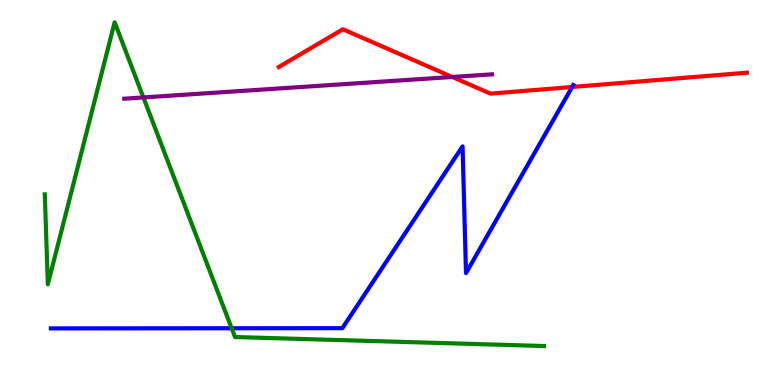[{'lines': ['blue', 'red'], 'intersections': [{'x': 7.38, 'y': 7.74}]}, {'lines': ['green', 'red'], 'intersections': []}, {'lines': ['purple', 'red'], 'intersections': [{'x': 5.84, 'y': 8.0}]}, {'lines': ['blue', 'green'], 'intersections': [{'x': 2.99, 'y': 1.47}]}, {'lines': ['blue', 'purple'], 'intersections': []}, {'lines': ['green', 'purple'], 'intersections': [{'x': 1.85, 'y': 7.47}]}]